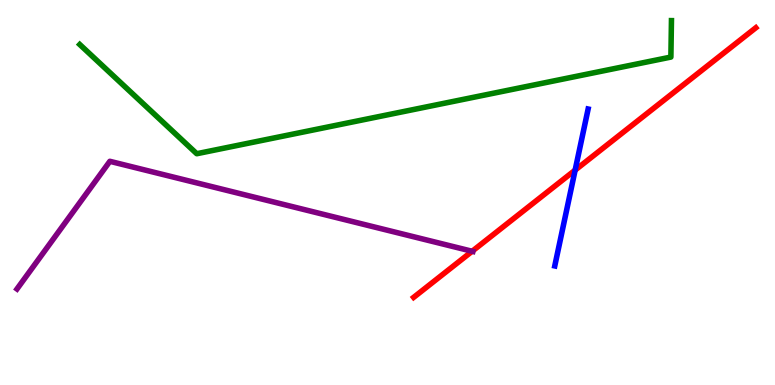[{'lines': ['blue', 'red'], 'intersections': [{'x': 7.42, 'y': 5.58}]}, {'lines': ['green', 'red'], 'intersections': []}, {'lines': ['purple', 'red'], 'intersections': [{'x': 6.09, 'y': 3.47}]}, {'lines': ['blue', 'green'], 'intersections': []}, {'lines': ['blue', 'purple'], 'intersections': []}, {'lines': ['green', 'purple'], 'intersections': []}]